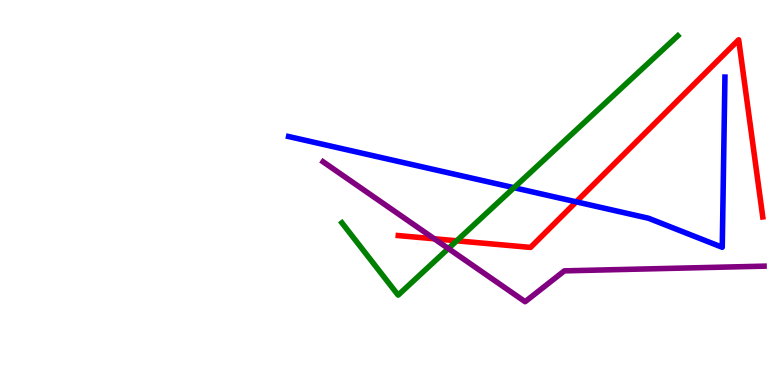[{'lines': ['blue', 'red'], 'intersections': [{'x': 7.44, 'y': 4.76}]}, {'lines': ['green', 'red'], 'intersections': [{'x': 5.89, 'y': 3.75}]}, {'lines': ['purple', 'red'], 'intersections': [{'x': 5.6, 'y': 3.8}]}, {'lines': ['blue', 'green'], 'intersections': [{'x': 6.63, 'y': 5.12}]}, {'lines': ['blue', 'purple'], 'intersections': []}, {'lines': ['green', 'purple'], 'intersections': [{'x': 5.79, 'y': 3.54}]}]